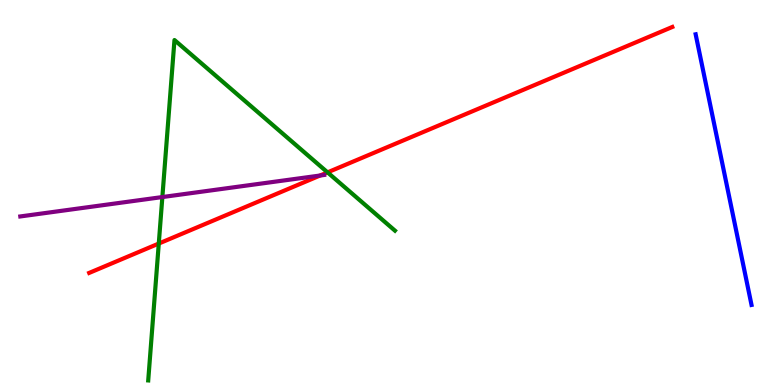[{'lines': ['blue', 'red'], 'intersections': []}, {'lines': ['green', 'red'], 'intersections': [{'x': 2.05, 'y': 3.67}, {'x': 4.23, 'y': 5.52}]}, {'lines': ['purple', 'red'], 'intersections': [{'x': 4.13, 'y': 5.44}]}, {'lines': ['blue', 'green'], 'intersections': []}, {'lines': ['blue', 'purple'], 'intersections': []}, {'lines': ['green', 'purple'], 'intersections': [{'x': 2.1, 'y': 4.88}]}]